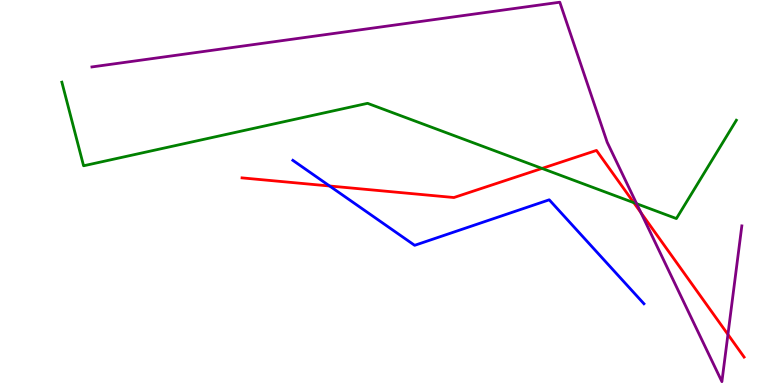[{'lines': ['blue', 'red'], 'intersections': [{'x': 4.25, 'y': 5.17}]}, {'lines': ['green', 'red'], 'intersections': [{'x': 6.99, 'y': 5.63}, {'x': 8.18, 'y': 4.74}]}, {'lines': ['purple', 'red'], 'intersections': [{'x': 8.27, 'y': 4.48}, {'x': 9.39, 'y': 1.31}]}, {'lines': ['blue', 'green'], 'intersections': []}, {'lines': ['blue', 'purple'], 'intersections': []}, {'lines': ['green', 'purple'], 'intersections': [{'x': 8.21, 'y': 4.71}]}]